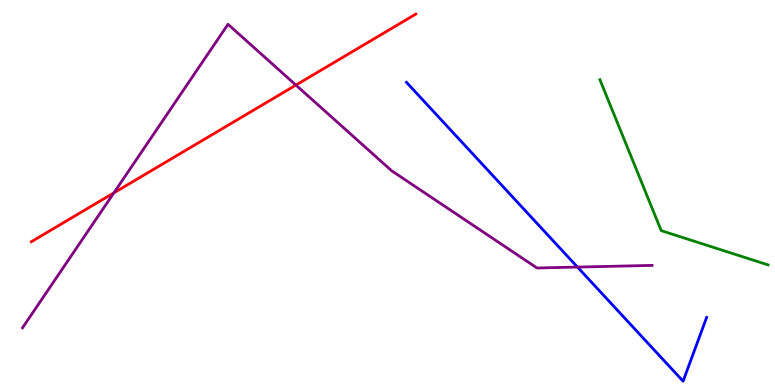[{'lines': ['blue', 'red'], 'intersections': []}, {'lines': ['green', 'red'], 'intersections': []}, {'lines': ['purple', 'red'], 'intersections': [{'x': 1.47, 'y': 4.99}, {'x': 3.82, 'y': 7.79}]}, {'lines': ['blue', 'green'], 'intersections': []}, {'lines': ['blue', 'purple'], 'intersections': [{'x': 7.45, 'y': 3.06}]}, {'lines': ['green', 'purple'], 'intersections': []}]